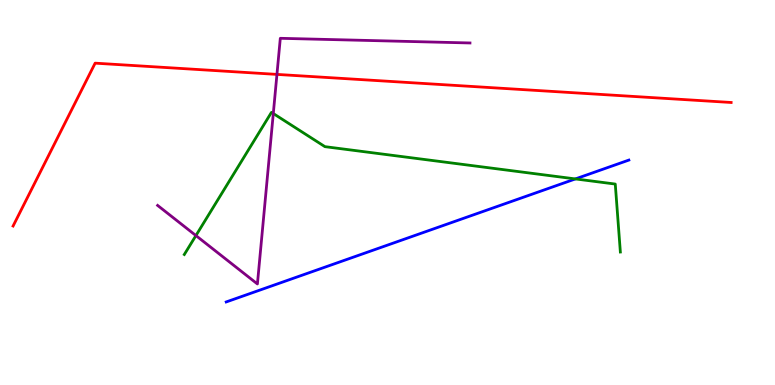[{'lines': ['blue', 'red'], 'intersections': []}, {'lines': ['green', 'red'], 'intersections': []}, {'lines': ['purple', 'red'], 'intersections': [{'x': 3.57, 'y': 8.07}]}, {'lines': ['blue', 'green'], 'intersections': [{'x': 7.42, 'y': 5.35}]}, {'lines': ['blue', 'purple'], 'intersections': []}, {'lines': ['green', 'purple'], 'intersections': [{'x': 2.53, 'y': 3.88}, {'x': 3.53, 'y': 7.05}]}]